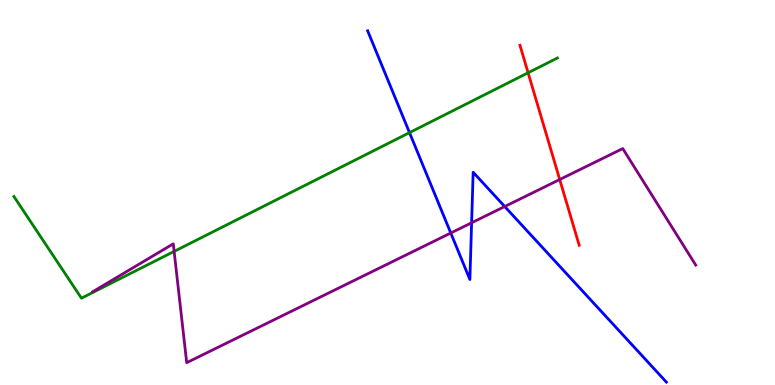[{'lines': ['blue', 'red'], 'intersections': []}, {'lines': ['green', 'red'], 'intersections': [{'x': 6.81, 'y': 8.11}]}, {'lines': ['purple', 'red'], 'intersections': [{'x': 7.22, 'y': 5.34}]}, {'lines': ['blue', 'green'], 'intersections': [{'x': 5.28, 'y': 6.56}]}, {'lines': ['blue', 'purple'], 'intersections': [{'x': 5.82, 'y': 3.95}, {'x': 6.09, 'y': 4.21}, {'x': 6.51, 'y': 4.64}]}, {'lines': ['green', 'purple'], 'intersections': [{'x': 2.25, 'y': 3.47}]}]